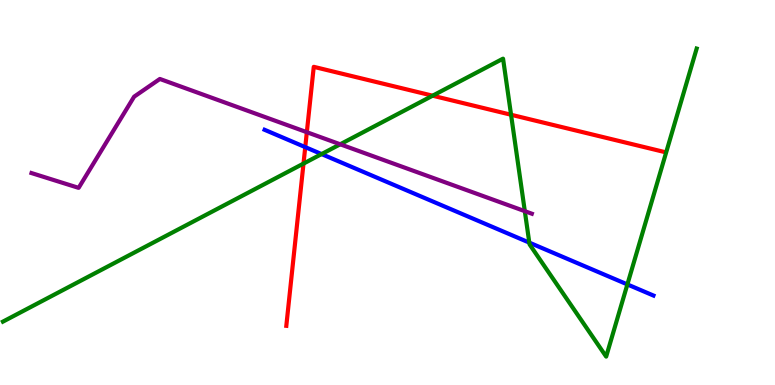[{'lines': ['blue', 'red'], 'intersections': [{'x': 3.94, 'y': 6.18}]}, {'lines': ['green', 'red'], 'intersections': [{'x': 3.92, 'y': 5.75}, {'x': 5.58, 'y': 7.51}, {'x': 6.59, 'y': 7.02}]}, {'lines': ['purple', 'red'], 'intersections': [{'x': 3.96, 'y': 6.57}]}, {'lines': ['blue', 'green'], 'intersections': [{'x': 4.15, 'y': 6.0}, {'x': 6.83, 'y': 3.7}, {'x': 8.1, 'y': 2.61}]}, {'lines': ['blue', 'purple'], 'intersections': []}, {'lines': ['green', 'purple'], 'intersections': [{'x': 4.39, 'y': 6.25}, {'x': 6.77, 'y': 4.52}]}]